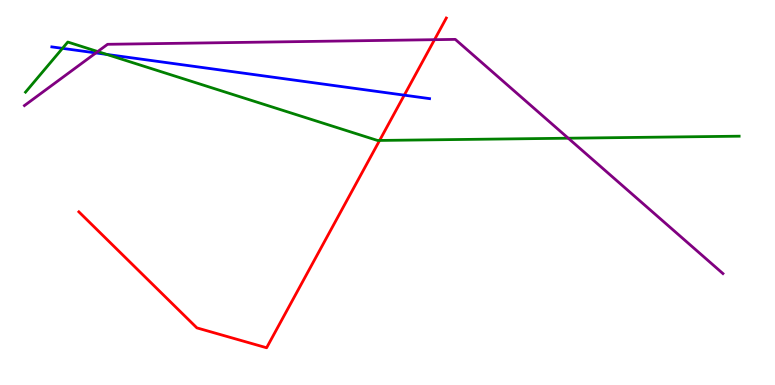[{'lines': ['blue', 'red'], 'intersections': [{'x': 5.22, 'y': 7.53}]}, {'lines': ['green', 'red'], 'intersections': [{'x': 4.9, 'y': 6.35}]}, {'lines': ['purple', 'red'], 'intersections': [{'x': 5.61, 'y': 8.97}]}, {'lines': ['blue', 'green'], 'intersections': [{'x': 0.806, 'y': 8.74}, {'x': 1.38, 'y': 8.59}]}, {'lines': ['blue', 'purple'], 'intersections': [{'x': 1.24, 'y': 8.63}]}, {'lines': ['green', 'purple'], 'intersections': [{'x': 1.26, 'y': 8.66}, {'x': 7.33, 'y': 6.41}]}]